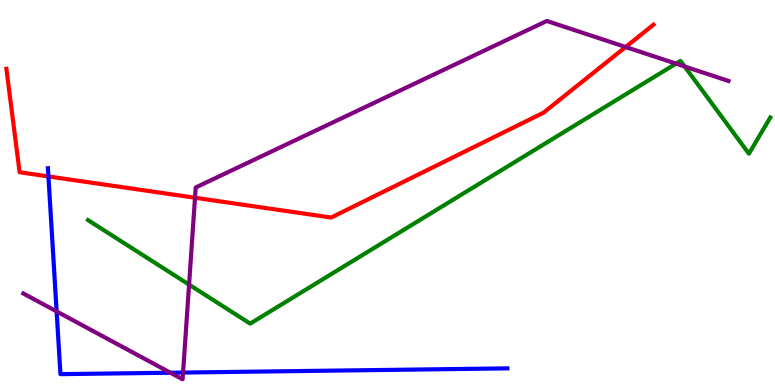[{'lines': ['blue', 'red'], 'intersections': [{'x': 0.625, 'y': 5.42}]}, {'lines': ['green', 'red'], 'intersections': []}, {'lines': ['purple', 'red'], 'intersections': [{'x': 2.52, 'y': 4.86}, {'x': 8.07, 'y': 8.78}]}, {'lines': ['blue', 'green'], 'intersections': []}, {'lines': ['blue', 'purple'], 'intersections': [{'x': 0.731, 'y': 1.91}, {'x': 2.2, 'y': 0.319}, {'x': 2.36, 'y': 0.323}]}, {'lines': ['green', 'purple'], 'intersections': [{'x': 2.44, 'y': 2.61}, {'x': 8.72, 'y': 8.35}, {'x': 8.83, 'y': 8.27}]}]